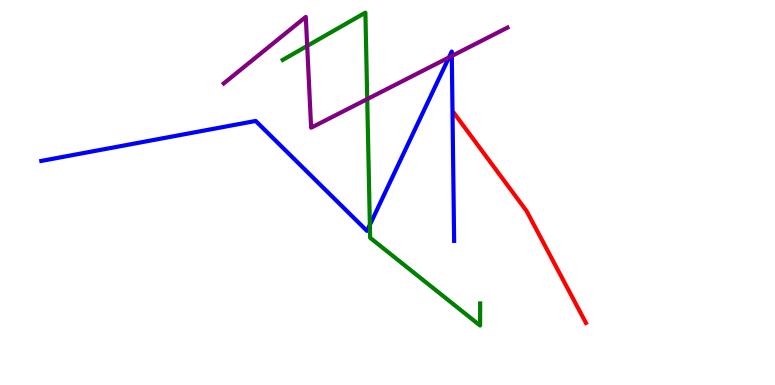[{'lines': ['blue', 'red'], 'intersections': []}, {'lines': ['green', 'red'], 'intersections': []}, {'lines': ['purple', 'red'], 'intersections': []}, {'lines': ['blue', 'green'], 'intersections': [{'x': 4.77, 'y': 4.16}]}, {'lines': ['blue', 'purple'], 'intersections': [{'x': 5.79, 'y': 8.51}, {'x': 5.83, 'y': 8.55}]}, {'lines': ['green', 'purple'], 'intersections': [{'x': 3.96, 'y': 8.81}, {'x': 4.74, 'y': 7.43}]}]